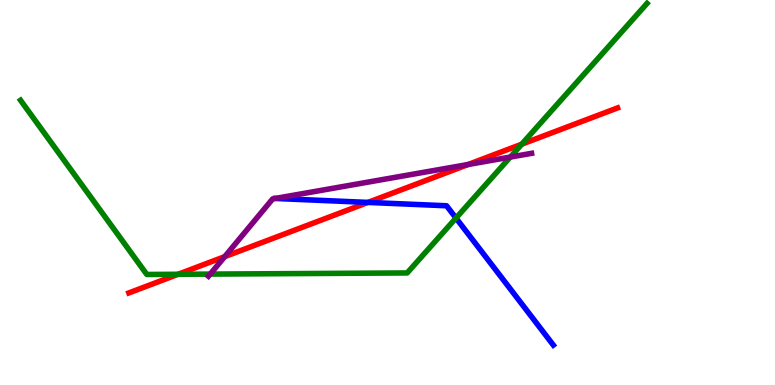[{'lines': ['blue', 'red'], 'intersections': [{'x': 4.75, 'y': 4.74}]}, {'lines': ['green', 'red'], 'intersections': [{'x': 2.3, 'y': 2.88}, {'x': 6.73, 'y': 6.25}]}, {'lines': ['purple', 'red'], 'intersections': [{'x': 2.9, 'y': 3.33}, {'x': 6.04, 'y': 5.73}]}, {'lines': ['blue', 'green'], 'intersections': [{'x': 5.88, 'y': 4.34}]}, {'lines': ['blue', 'purple'], 'intersections': []}, {'lines': ['green', 'purple'], 'intersections': [{'x': 2.71, 'y': 2.88}, {'x': 6.58, 'y': 5.92}]}]